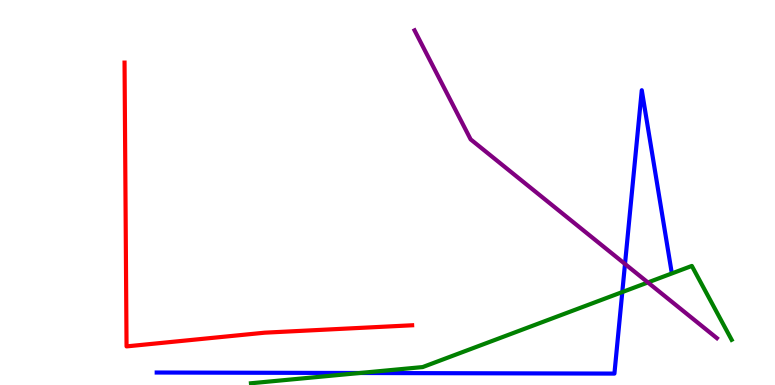[{'lines': ['blue', 'red'], 'intersections': []}, {'lines': ['green', 'red'], 'intersections': []}, {'lines': ['purple', 'red'], 'intersections': []}, {'lines': ['blue', 'green'], 'intersections': [{'x': 4.64, 'y': 0.312}, {'x': 8.03, 'y': 2.41}]}, {'lines': ['blue', 'purple'], 'intersections': [{'x': 8.06, 'y': 3.14}]}, {'lines': ['green', 'purple'], 'intersections': [{'x': 8.36, 'y': 2.66}]}]